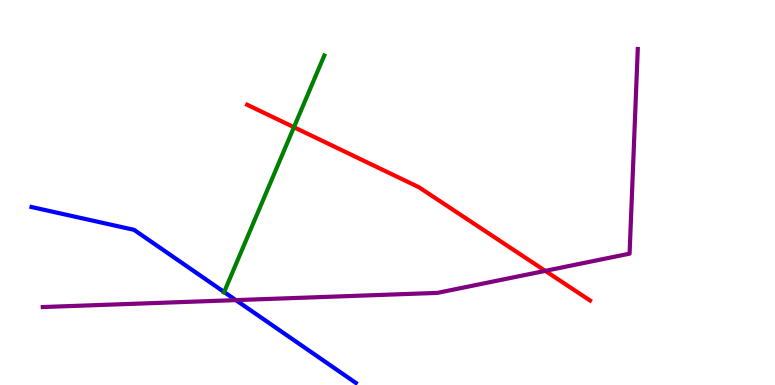[{'lines': ['blue', 'red'], 'intersections': []}, {'lines': ['green', 'red'], 'intersections': [{'x': 3.79, 'y': 6.7}]}, {'lines': ['purple', 'red'], 'intersections': [{'x': 7.04, 'y': 2.96}]}, {'lines': ['blue', 'green'], 'intersections': [{'x': 2.89, 'y': 2.42}]}, {'lines': ['blue', 'purple'], 'intersections': [{'x': 3.04, 'y': 2.2}]}, {'lines': ['green', 'purple'], 'intersections': []}]